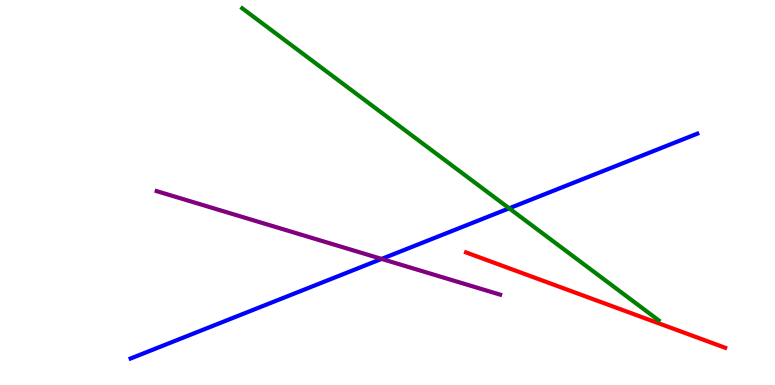[{'lines': ['blue', 'red'], 'intersections': []}, {'lines': ['green', 'red'], 'intersections': []}, {'lines': ['purple', 'red'], 'intersections': []}, {'lines': ['blue', 'green'], 'intersections': [{'x': 6.57, 'y': 4.59}]}, {'lines': ['blue', 'purple'], 'intersections': [{'x': 4.92, 'y': 3.27}]}, {'lines': ['green', 'purple'], 'intersections': []}]